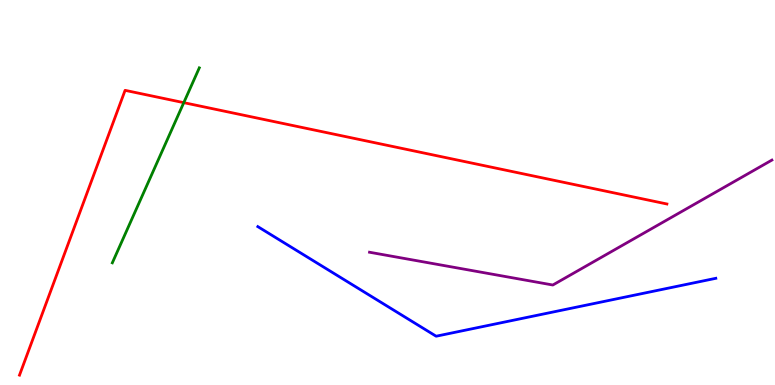[{'lines': ['blue', 'red'], 'intersections': []}, {'lines': ['green', 'red'], 'intersections': [{'x': 2.37, 'y': 7.33}]}, {'lines': ['purple', 'red'], 'intersections': []}, {'lines': ['blue', 'green'], 'intersections': []}, {'lines': ['blue', 'purple'], 'intersections': []}, {'lines': ['green', 'purple'], 'intersections': []}]